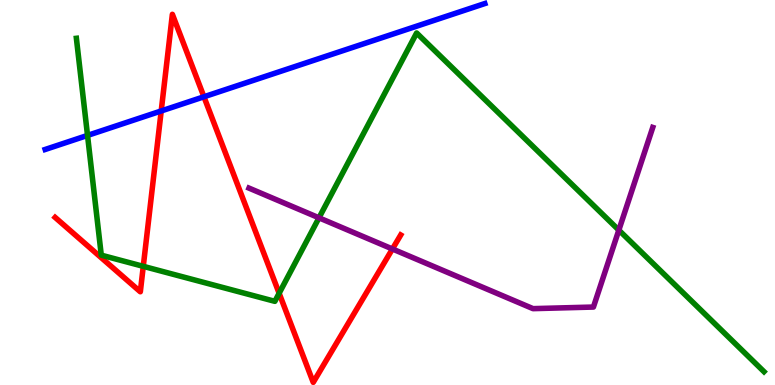[{'lines': ['blue', 'red'], 'intersections': [{'x': 2.08, 'y': 7.12}, {'x': 2.63, 'y': 7.49}]}, {'lines': ['green', 'red'], 'intersections': [{'x': 1.85, 'y': 3.08}, {'x': 3.6, 'y': 2.38}]}, {'lines': ['purple', 'red'], 'intersections': [{'x': 5.06, 'y': 3.53}]}, {'lines': ['blue', 'green'], 'intersections': [{'x': 1.13, 'y': 6.48}]}, {'lines': ['blue', 'purple'], 'intersections': []}, {'lines': ['green', 'purple'], 'intersections': [{'x': 4.12, 'y': 4.34}, {'x': 7.98, 'y': 4.02}]}]